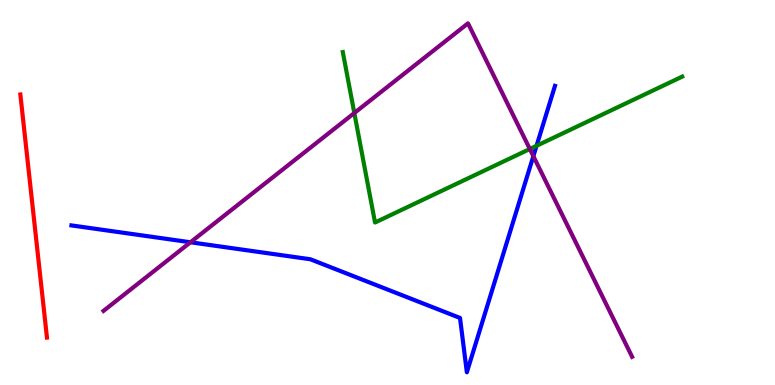[{'lines': ['blue', 'red'], 'intersections': []}, {'lines': ['green', 'red'], 'intersections': []}, {'lines': ['purple', 'red'], 'intersections': []}, {'lines': ['blue', 'green'], 'intersections': [{'x': 6.92, 'y': 6.21}]}, {'lines': ['blue', 'purple'], 'intersections': [{'x': 2.46, 'y': 3.71}, {'x': 6.88, 'y': 5.94}]}, {'lines': ['green', 'purple'], 'intersections': [{'x': 4.57, 'y': 7.06}, {'x': 6.84, 'y': 6.13}]}]